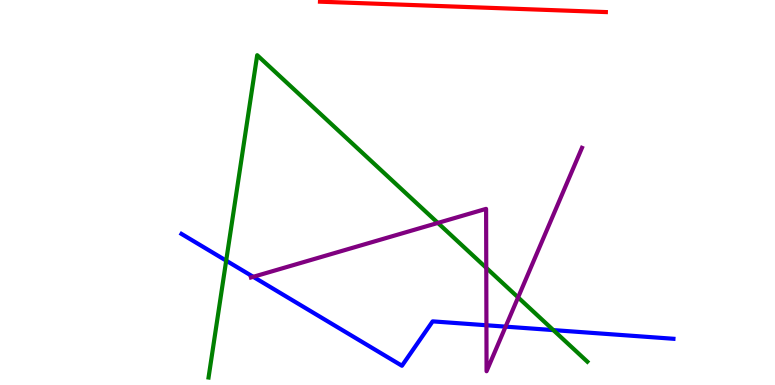[{'lines': ['blue', 'red'], 'intersections': []}, {'lines': ['green', 'red'], 'intersections': []}, {'lines': ['purple', 'red'], 'intersections': []}, {'lines': ['blue', 'green'], 'intersections': [{'x': 2.92, 'y': 3.23}, {'x': 7.14, 'y': 1.43}]}, {'lines': ['blue', 'purple'], 'intersections': [{'x': 3.27, 'y': 2.81}, {'x': 6.28, 'y': 1.55}, {'x': 6.52, 'y': 1.52}]}, {'lines': ['green', 'purple'], 'intersections': [{'x': 5.65, 'y': 4.21}, {'x': 6.27, 'y': 3.04}, {'x': 6.69, 'y': 2.28}]}]